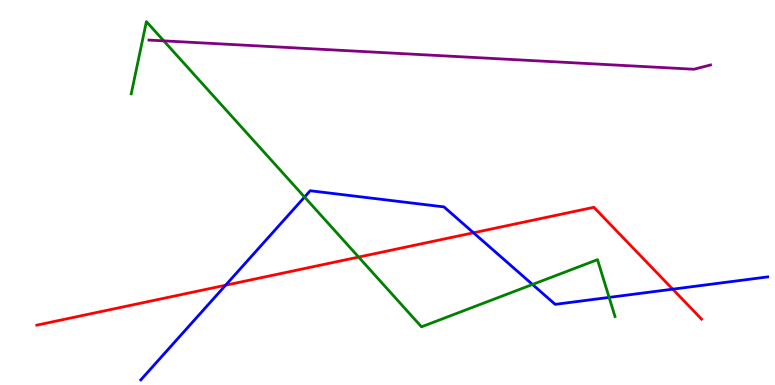[{'lines': ['blue', 'red'], 'intersections': [{'x': 2.91, 'y': 2.59}, {'x': 6.11, 'y': 3.95}, {'x': 8.68, 'y': 2.49}]}, {'lines': ['green', 'red'], 'intersections': [{'x': 4.63, 'y': 3.32}]}, {'lines': ['purple', 'red'], 'intersections': []}, {'lines': ['blue', 'green'], 'intersections': [{'x': 3.93, 'y': 4.88}, {'x': 6.87, 'y': 2.61}, {'x': 7.86, 'y': 2.28}]}, {'lines': ['blue', 'purple'], 'intersections': []}, {'lines': ['green', 'purple'], 'intersections': [{'x': 2.11, 'y': 8.94}]}]